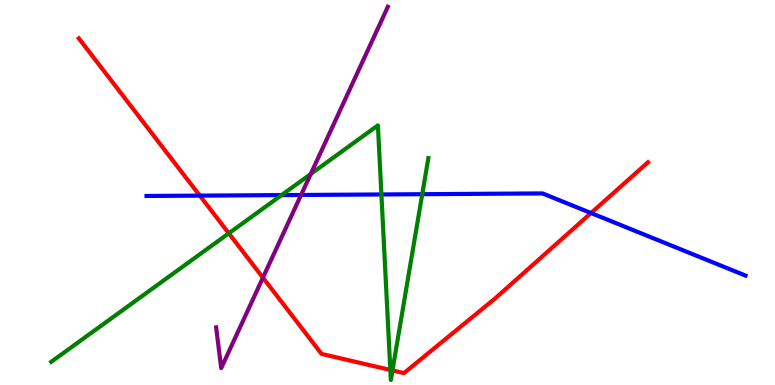[{'lines': ['blue', 'red'], 'intersections': [{'x': 2.58, 'y': 4.92}, {'x': 7.63, 'y': 4.47}]}, {'lines': ['green', 'red'], 'intersections': [{'x': 2.95, 'y': 3.94}, {'x': 5.04, 'y': 0.391}, {'x': 5.06, 'y': 0.378}]}, {'lines': ['purple', 'red'], 'intersections': [{'x': 3.39, 'y': 2.79}]}, {'lines': ['blue', 'green'], 'intersections': [{'x': 3.63, 'y': 4.93}, {'x': 4.92, 'y': 4.95}, {'x': 5.45, 'y': 4.96}]}, {'lines': ['blue', 'purple'], 'intersections': [{'x': 3.88, 'y': 4.94}]}, {'lines': ['green', 'purple'], 'intersections': [{'x': 4.01, 'y': 5.48}]}]